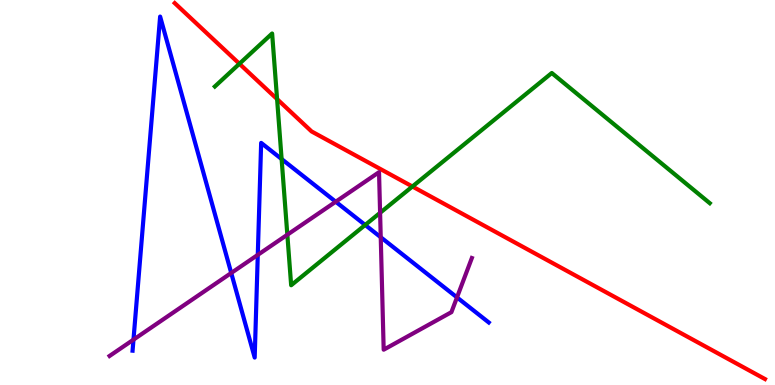[{'lines': ['blue', 'red'], 'intersections': []}, {'lines': ['green', 'red'], 'intersections': [{'x': 3.09, 'y': 8.34}, {'x': 3.58, 'y': 7.43}, {'x': 5.32, 'y': 5.16}]}, {'lines': ['purple', 'red'], 'intersections': []}, {'lines': ['blue', 'green'], 'intersections': [{'x': 3.63, 'y': 5.87}, {'x': 4.71, 'y': 4.16}]}, {'lines': ['blue', 'purple'], 'intersections': [{'x': 1.72, 'y': 1.18}, {'x': 2.98, 'y': 2.91}, {'x': 3.33, 'y': 3.38}, {'x': 4.33, 'y': 4.76}, {'x': 4.91, 'y': 3.84}, {'x': 5.9, 'y': 2.28}]}, {'lines': ['green', 'purple'], 'intersections': [{'x': 3.71, 'y': 3.9}, {'x': 4.9, 'y': 4.47}]}]